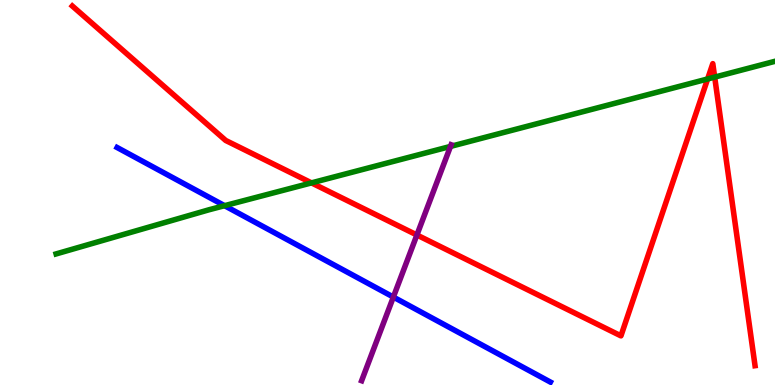[{'lines': ['blue', 'red'], 'intersections': []}, {'lines': ['green', 'red'], 'intersections': [{'x': 4.02, 'y': 5.25}, {'x': 9.13, 'y': 7.95}, {'x': 9.22, 'y': 8.0}]}, {'lines': ['purple', 'red'], 'intersections': [{'x': 5.38, 'y': 3.9}]}, {'lines': ['blue', 'green'], 'intersections': [{'x': 2.9, 'y': 4.66}]}, {'lines': ['blue', 'purple'], 'intersections': [{'x': 5.08, 'y': 2.28}]}, {'lines': ['green', 'purple'], 'intersections': [{'x': 5.81, 'y': 6.2}]}]